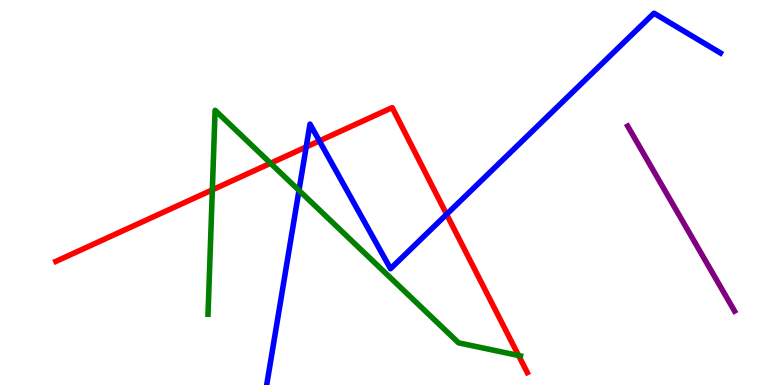[{'lines': ['blue', 'red'], 'intersections': [{'x': 3.95, 'y': 6.18}, {'x': 4.12, 'y': 6.34}, {'x': 5.76, 'y': 4.43}]}, {'lines': ['green', 'red'], 'intersections': [{'x': 2.74, 'y': 5.07}, {'x': 3.49, 'y': 5.76}, {'x': 6.69, 'y': 0.766}]}, {'lines': ['purple', 'red'], 'intersections': []}, {'lines': ['blue', 'green'], 'intersections': [{'x': 3.86, 'y': 5.05}]}, {'lines': ['blue', 'purple'], 'intersections': []}, {'lines': ['green', 'purple'], 'intersections': []}]